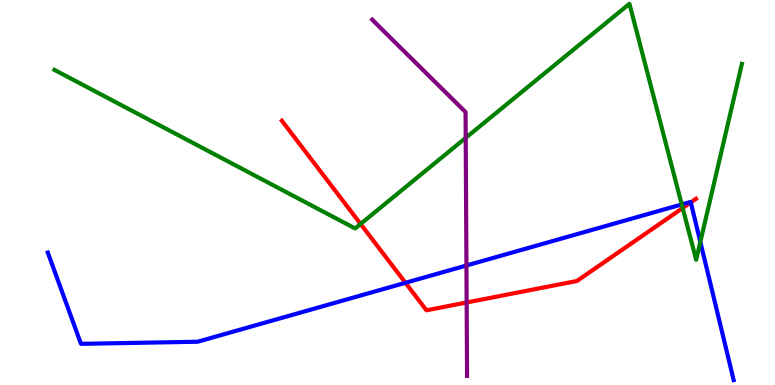[{'lines': ['blue', 'red'], 'intersections': [{'x': 5.23, 'y': 2.65}, {'x': 8.91, 'y': 4.74}]}, {'lines': ['green', 'red'], 'intersections': [{'x': 4.65, 'y': 4.18}, {'x': 8.81, 'y': 4.6}]}, {'lines': ['purple', 'red'], 'intersections': [{'x': 6.02, 'y': 2.14}]}, {'lines': ['blue', 'green'], 'intersections': [{'x': 8.8, 'y': 4.69}, {'x': 9.04, 'y': 3.72}]}, {'lines': ['blue', 'purple'], 'intersections': [{'x': 6.02, 'y': 3.1}]}, {'lines': ['green', 'purple'], 'intersections': [{'x': 6.01, 'y': 6.42}]}]